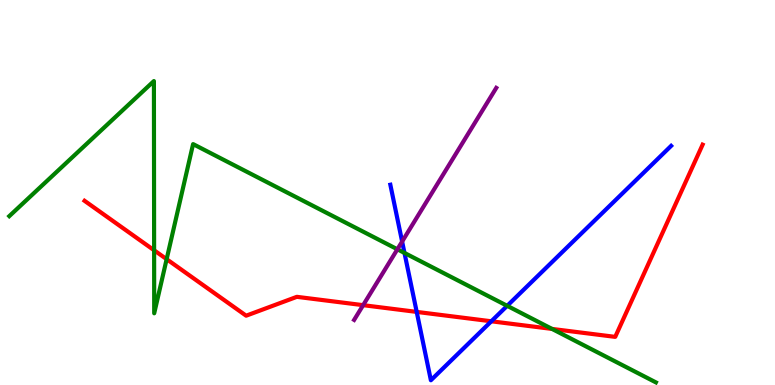[{'lines': ['blue', 'red'], 'intersections': [{'x': 5.38, 'y': 1.9}, {'x': 6.34, 'y': 1.65}]}, {'lines': ['green', 'red'], 'intersections': [{'x': 1.99, 'y': 3.5}, {'x': 2.15, 'y': 3.27}, {'x': 7.12, 'y': 1.46}]}, {'lines': ['purple', 'red'], 'intersections': [{'x': 4.69, 'y': 2.07}]}, {'lines': ['blue', 'green'], 'intersections': [{'x': 5.22, 'y': 3.43}, {'x': 6.54, 'y': 2.06}]}, {'lines': ['blue', 'purple'], 'intersections': [{'x': 5.19, 'y': 3.73}]}, {'lines': ['green', 'purple'], 'intersections': [{'x': 5.13, 'y': 3.52}]}]